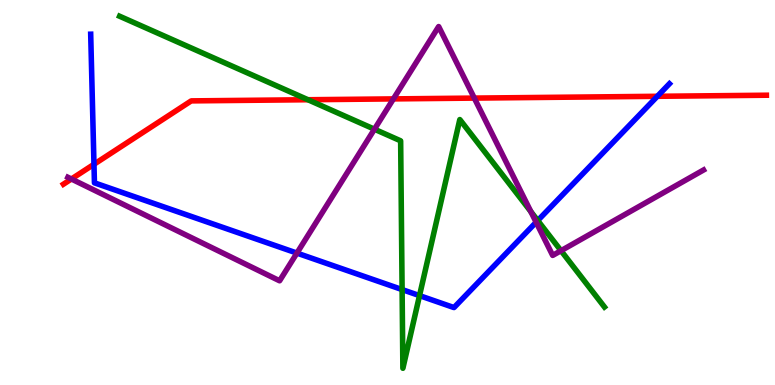[{'lines': ['blue', 'red'], 'intersections': [{'x': 1.21, 'y': 5.73}, {'x': 8.48, 'y': 7.5}]}, {'lines': ['green', 'red'], 'intersections': [{'x': 3.97, 'y': 7.41}]}, {'lines': ['purple', 'red'], 'intersections': [{'x': 0.921, 'y': 5.35}, {'x': 5.08, 'y': 7.43}, {'x': 6.12, 'y': 7.45}]}, {'lines': ['blue', 'green'], 'intersections': [{'x': 5.19, 'y': 2.48}, {'x': 5.41, 'y': 2.32}, {'x': 6.94, 'y': 4.27}]}, {'lines': ['blue', 'purple'], 'intersections': [{'x': 3.83, 'y': 3.43}, {'x': 6.92, 'y': 4.23}]}, {'lines': ['green', 'purple'], 'intersections': [{'x': 4.83, 'y': 6.64}, {'x': 6.85, 'y': 4.5}, {'x': 7.24, 'y': 3.49}]}]